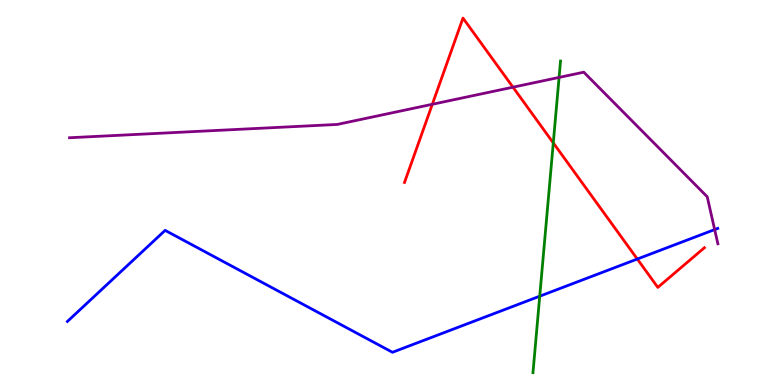[{'lines': ['blue', 'red'], 'intersections': [{'x': 8.22, 'y': 3.27}]}, {'lines': ['green', 'red'], 'intersections': [{'x': 7.14, 'y': 6.29}]}, {'lines': ['purple', 'red'], 'intersections': [{'x': 5.58, 'y': 7.29}, {'x': 6.62, 'y': 7.74}]}, {'lines': ['blue', 'green'], 'intersections': [{'x': 6.96, 'y': 2.31}]}, {'lines': ['blue', 'purple'], 'intersections': [{'x': 9.22, 'y': 4.04}]}, {'lines': ['green', 'purple'], 'intersections': [{'x': 7.21, 'y': 7.99}]}]